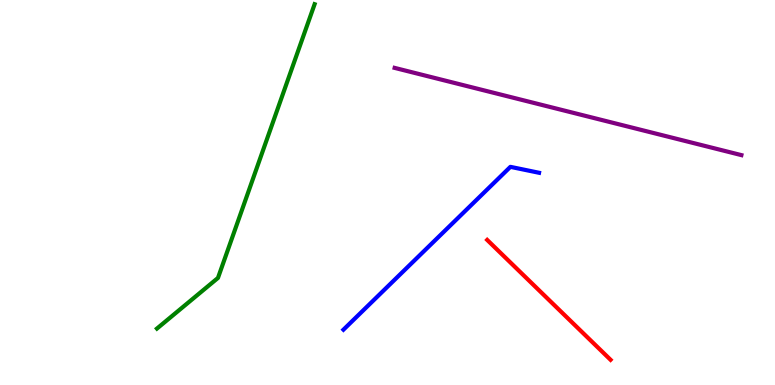[{'lines': ['blue', 'red'], 'intersections': []}, {'lines': ['green', 'red'], 'intersections': []}, {'lines': ['purple', 'red'], 'intersections': []}, {'lines': ['blue', 'green'], 'intersections': []}, {'lines': ['blue', 'purple'], 'intersections': []}, {'lines': ['green', 'purple'], 'intersections': []}]